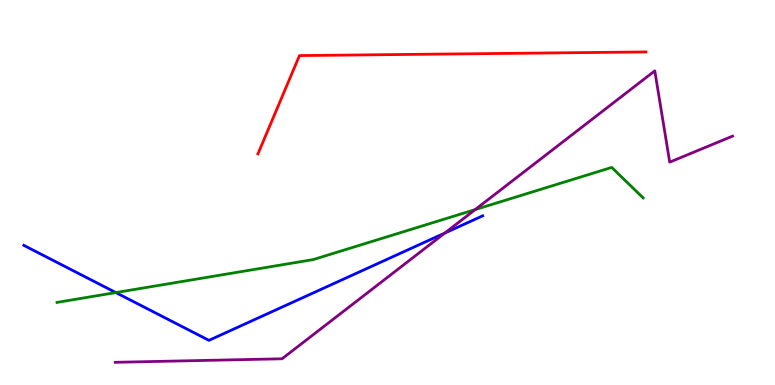[{'lines': ['blue', 'red'], 'intersections': []}, {'lines': ['green', 'red'], 'intersections': []}, {'lines': ['purple', 'red'], 'intersections': []}, {'lines': ['blue', 'green'], 'intersections': [{'x': 1.49, 'y': 2.4}]}, {'lines': ['blue', 'purple'], 'intersections': [{'x': 5.74, 'y': 3.95}]}, {'lines': ['green', 'purple'], 'intersections': [{'x': 6.13, 'y': 4.56}]}]